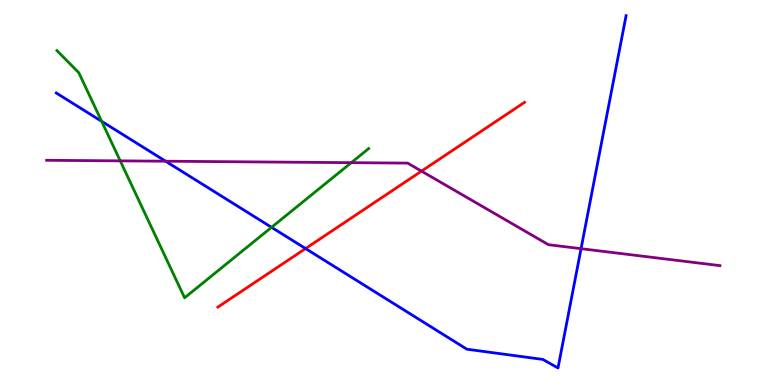[{'lines': ['blue', 'red'], 'intersections': [{'x': 3.94, 'y': 3.54}]}, {'lines': ['green', 'red'], 'intersections': []}, {'lines': ['purple', 'red'], 'intersections': [{'x': 5.44, 'y': 5.55}]}, {'lines': ['blue', 'green'], 'intersections': [{'x': 1.31, 'y': 6.85}, {'x': 3.5, 'y': 4.1}]}, {'lines': ['blue', 'purple'], 'intersections': [{'x': 2.14, 'y': 5.81}, {'x': 7.5, 'y': 3.54}]}, {'lines': ['green', 'purple'], 'intersections': [{'x': 1.55, 'y': 5.82}, {'x': 4.53, 'y': 5.77}]}]